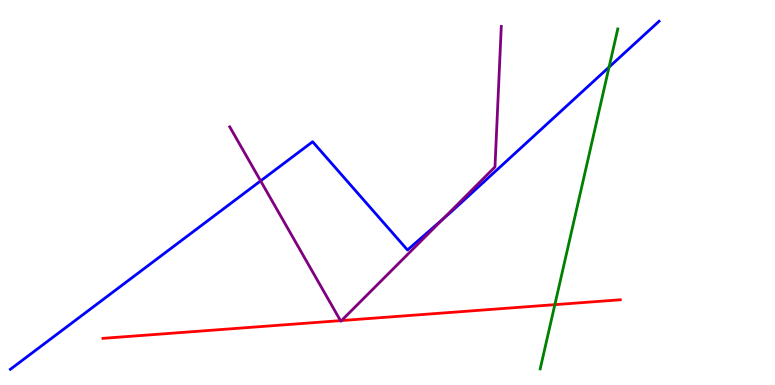[{'lines': ['blue', 'red'], 'intersections': []}, {'lines': ['green', 'red'], 'intersections': [{'x': 7.16, 'y': 2.09}]}, {'lines': ['purple', 'red'], 'intersections': [{'x': 4.39, 'y': 1.67}, {'x': 4.41, 'y': 1.67}]}, {'lines': ['blue', 'green'], 'intersections': [{'x': 7.86, 'y': 8.26}]}, {'lines': ['blue', 'purple'], 'intersections': [{'x': 3.36, 'y': 5.3}, {'x': 5.72, 'y': 4.31}]}, {'lines': ['green', 'purple'], 'intersections': []}]